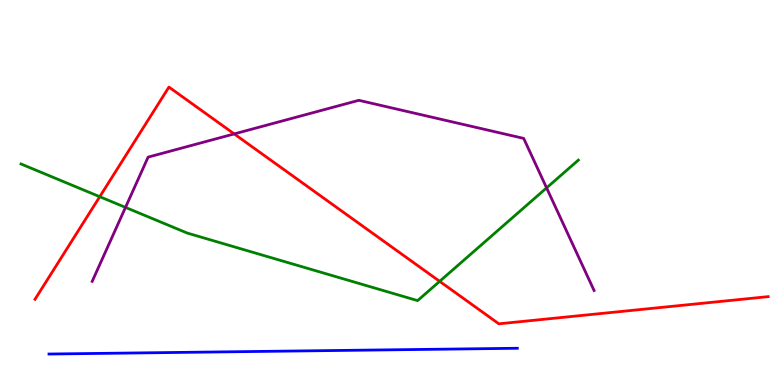[{'lines': ['blue', 'red'], 'intersections': []}, {'lines': ['green', 'red'], 'intersections': [{'x': 1.29, 'y': 4.89}, {'x': 5.67, 'y': 2.69}]}, {'lines': ['purple', 'red'], 'intersections': [{'x': 3.02, 'y': 6.52}]}, {'lines': ['blue', 'green'], 'intersections': []}, {'lines': ['blue', 'purple'], 'intersections': []}, {'lines': ['green', 'purple'], 'intersections': [{'x': 1.62, 'y': 4.61}, {'x': 7.05, 'y': 5.12}]}]